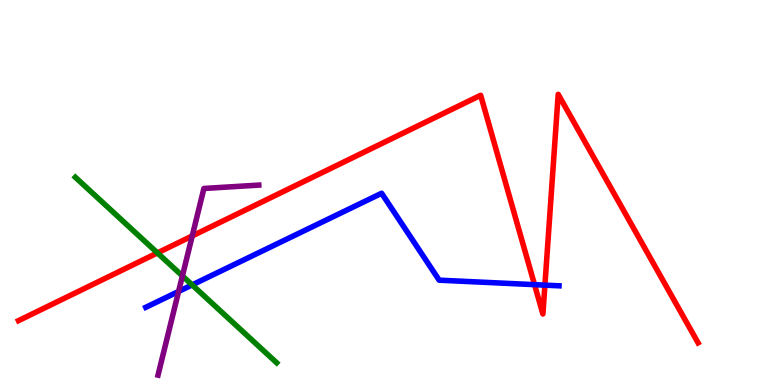[{'lines': ['blue', 'red'], 'intersections': [{'x': 6.9, 'y': 2.61}, {'x': 7.03, 'y': 2.59}]}, {'lines': ['green', 'red'], 'intersections': [{'x': 2.03, 'y': 3.43}]}, {'lines': ['purple', 'red'], 'intersections': [{'x': 2.48, 'y': 3.87}]}, {'lines': ['blue', 'green'], 'intersections': [{'x': 2.48, 'y': 2.6}]}, {'lines': ['blue', 'purple'], 'intersections': [{'x': 2.3, 'y': 2.43}]}, {'lines': ['green', 'purple'], 'intersections': [{'x': 2.35, 'y': 2.83}]}]